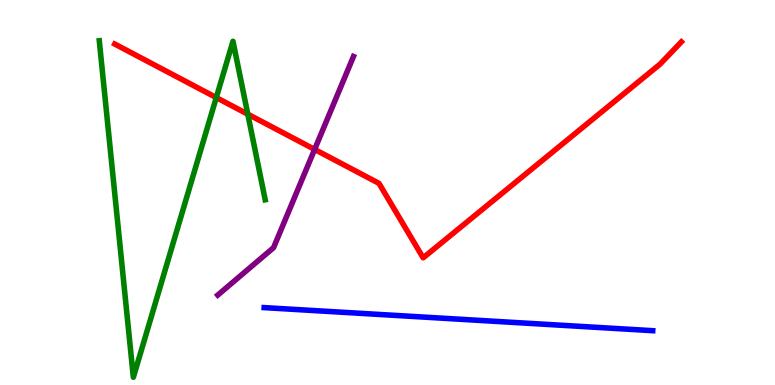[{'lines': ['blue', 'red'], 'intersections': []}, {'lines': ['green', 'red'], 'intersections': [{'x': 2.79, 'y': 7.47}, {'x': 3.2, 'y': 7.03}]}, {'lines': ['purple', 'red'], 'intersections': [{'x': 4.06, 'y': 6.12}]}, {'lines': ['blue', 'green'], 'intersections': []}, {'lines': ['blue', 'purple'], 'intersections': []}, {'lines': ['green', 'purple'], 'intersections': []}]